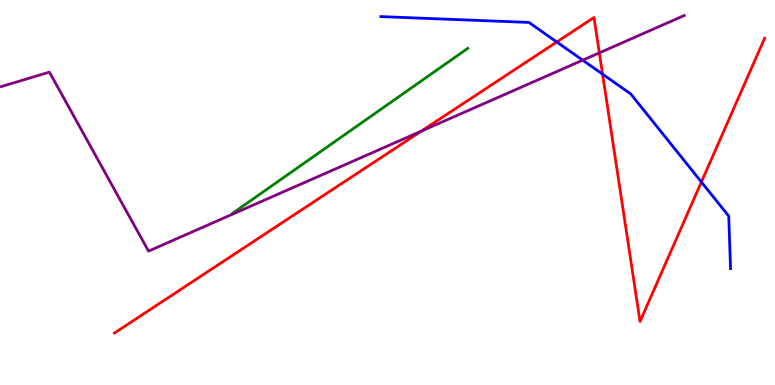[{'lines': ['blue', 'red'], 'intersections': [{'x': 7.18, 'y': 8.91}, {'x': 7.78, 'y': 8.07}, {'x': 9.05, 'y': 5.27}]}, {'lines': ['green', 'red'], 'intersections': []}, {'lines': ['purple', 'red'], 'intersections': [{'x': 5.43, 'y': 6.59}, {'x': 7.73, 'y': 8.63}]}, {'lines': ['blue', 'green'], 'intersections': []}, {'lines': ['blue', 'purple'], 'intersections': [{'x': 7.52, 'y': 8.44}]}, {'lines': ['green', 'purple'], 'intersections': []}]